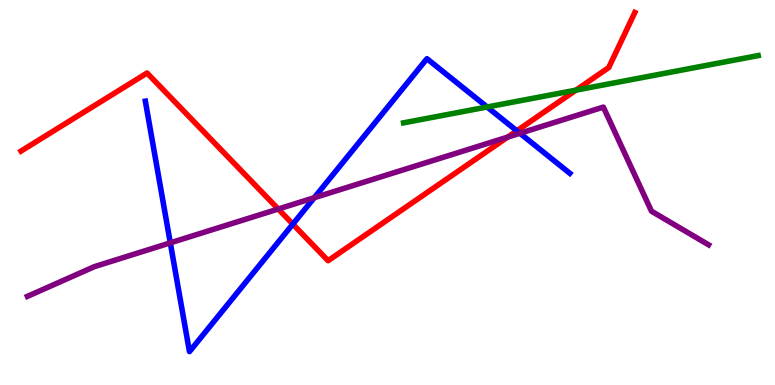[{'lines': ['blue', 'red'], 'intersections': [{'x': 3.78, 'y': 4.18}, {'x': 6.67, 'y': 6.6}]}, {'lines': ['green', 'red'], 'intersections': [{'x': 7.43, 'y': 7.66}]}, {'lines': ['purple', 'red'], 'intersections': [{'x': 3.59, 'y': 4.57}, {'x': 6.55, 'y': 6.44}]}, {'lines': ['blue', 'green'], 'intersections': [{'x': 6.29, 'y': 7.22}]}, {'lines': ['blue', 'purple'], 'intersections': [{'x': 2.2, 'y': 3.69}, {'x': 4.05, 'y': 4.86}, {'x': 6.71, 'y': 6.54}]}, {'lines': ['green', 'purple'], 'intersections': []}]